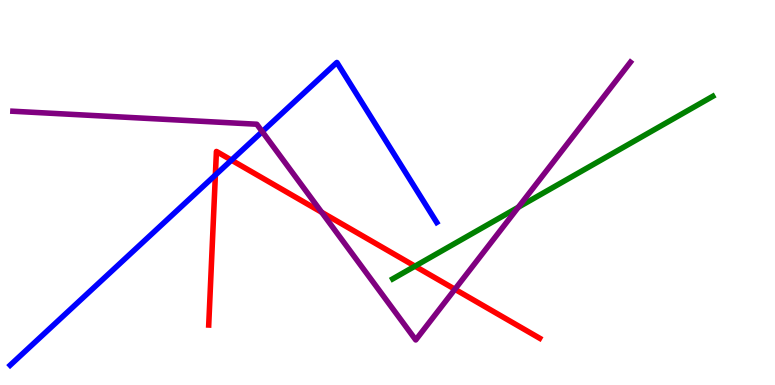[{'lines': ['blue', 'red'], 'intersections': [{'x': 2.78, 'y': 5.45}, {'x': 2.99, 'y': 5.84}]}, {'lines': ['green', 'red'], 'intersections': [{'x': 5.35, 'y': 3.09}]}, {'lines': ['purple', 'red'], 'intersections': [{'x': 4.15, 'y': 4.49}, {'x': 5.87, 'y': 2.49}]}, {'lines': ['blue', 'green'], 'intersections': []}, {'lines': ['blue', 'purple'], 'intersections': [{'x': 3.38, 'y': 6.58}]}, {'lines': ['green', 'purple'], 'intersections': [{'x': 6.69, 'y': 4.62}]}]